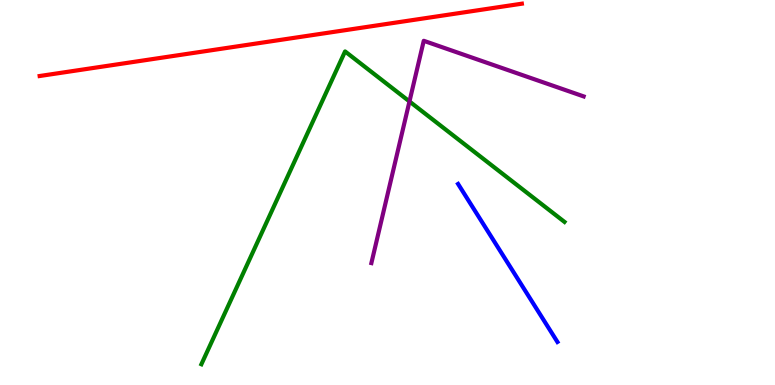[{'lines': ['blue', 'red'], 'intersections': []}, {'lines': ['green', 'red'], 'intersections': []}, {'lines': ['purple', 'red'], 'intersections': []}, {'lines': ['blue', 'green'], 'intersections': []}, {'lines': ['blue', 'purple'], 'intersections': []}, {'lines': ['green', 'purple'], 'intersections': [{'x': 5.28, 'y': 7.36}]}]